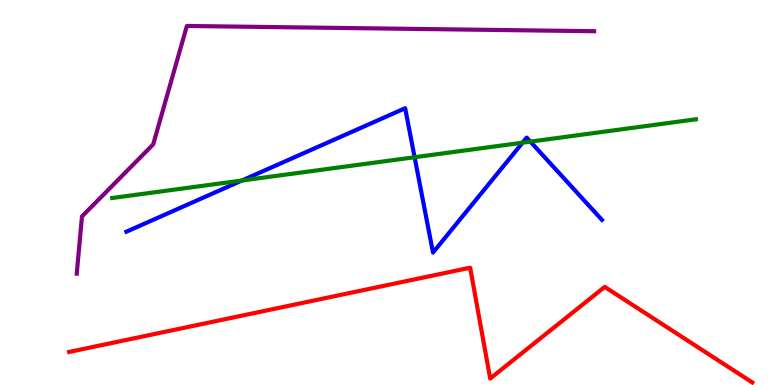[{'lines': ['blue', 'red'], 'intersections': []}, {'lines': ['green', 'red'], 'intersections': []}, {'lines': ['purple', 'red'], 'intersections': []}, {'lines': ['blue', 'green'], 'intersections': [{'x': 3.12, 'y': 5.31}, {'x': 5.35, 'y': 5.92}, {'x': 6.74, 'y': 6.29}, {'x': 6.84, 'y': 6.32}]}, {'lines': ['blue', 'purple'], 'intersections': []}, {'lines': ['green', 'purple'], 'intersections': []}]